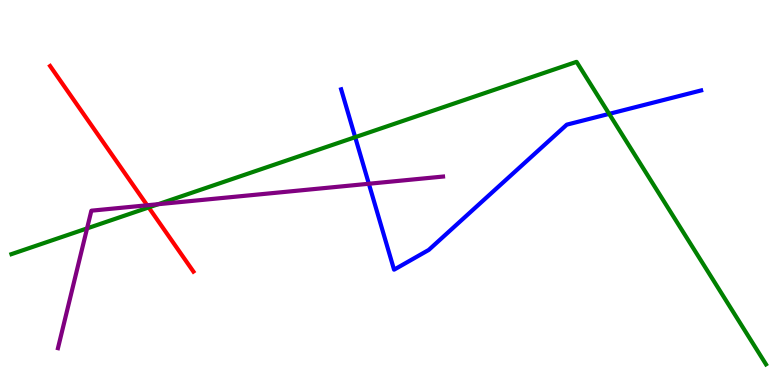[{'lines': ['blue', 'red'], 'intersections': []}, {'lines': ['green', 'red'], 'intersections': [{'x': 1.92, 'y': 4.61}]}, {'lines': ['purple', 'red'], 'intersections': [{'x': 1.9, 'y': 4.67}]}, {'lines': ['blue', 'green'], 'intersections': [{'x': 4.58, 'y': 6.44}, {'x': 7.86, 'y': 7.04}]}, {'lines': ['blue', 'purple'], 'intersections': [{'x': 4.76, 'y': 5.23}]}, {'lines': ['green', 'purple'], 'intersections': [{'x': 1.12, 'y': 4.07}, {'x': 2.04, 'y': 4.7}]}]